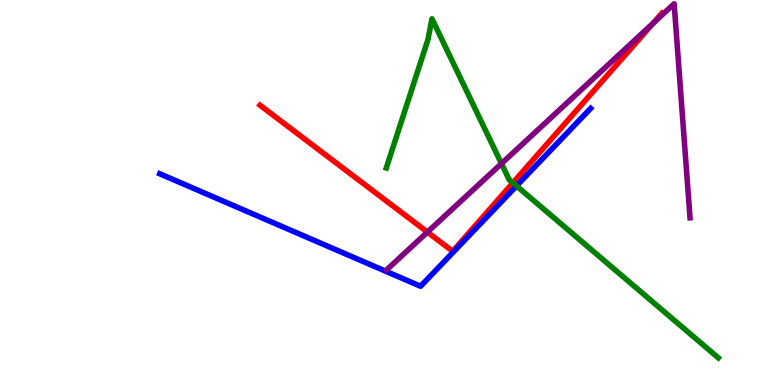[{'lines': ['blue', 'red'], 'intersections': []}, {'lines': ['green', 'red'], 'intersections': [{'x': 6.62, 'y': 5.25}]}, {'lines': ['purple', 'red'], 'intersections': [{'x': 5.52, 'y': 3.97}, {'x': 8.43, 'y': 9.4}]}, {'lines': ['blue', 'green'], 'intersections': [{'x': 6.66, 'y': 5.17}]}, {'lines': ['blue', 'purple'], 'intersections': []}, {'lines': ['green', 'purple'], 'intersections': [{'x': 6.47, 'y': 5.75}]}]